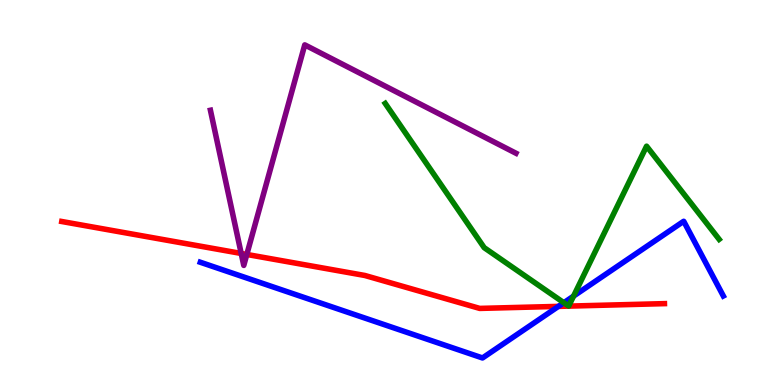[{'lines': ['blue', 'red'], 'intersections': [{'x': 7.21, 'y': 2.04}]}, {'lines': ['green', 'red'], 'intersections': []}, {'lines': ['purple', 'red'], 'intersections': [{'x': 3.11, 'y': 3.42}, {'x': 3.18, 'y': 3.39}]}, {'lines': ['blue', 'green'], 'intersections': [{'x': 7.28, 'y': 2.14}, {'x': 7.4, 'y': 2.31}]}, {'lines': ['blue', 'purple'], 'intersections': []}, {'lines': ['green', 'purple'], 'intersections': []}]